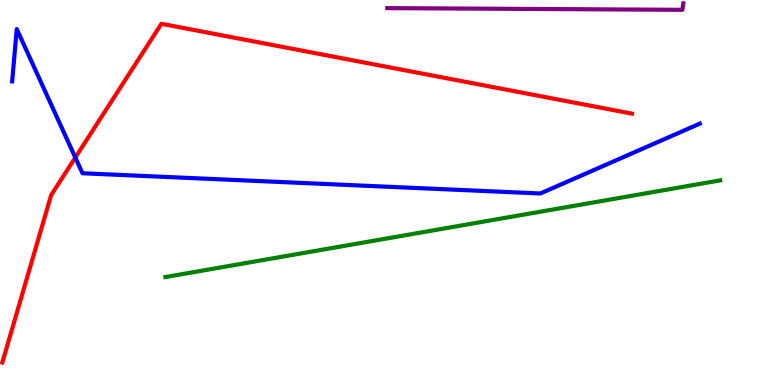[{'lines': ['blue', 'red'], 'intersections': [{'x': 0.972, 'y': 5.91}]}, {'lines': ['green', 'red'], 'intersections': []}, {'lines': ['purple', 'red'], 'intersections': []}, {'lines': ['blue', 'green'], 'intersections': []}, {'lines': ['blue', 'purple'], 'intersections': []}, {'lines': ['green', 'purple'], 'intersections': []}]